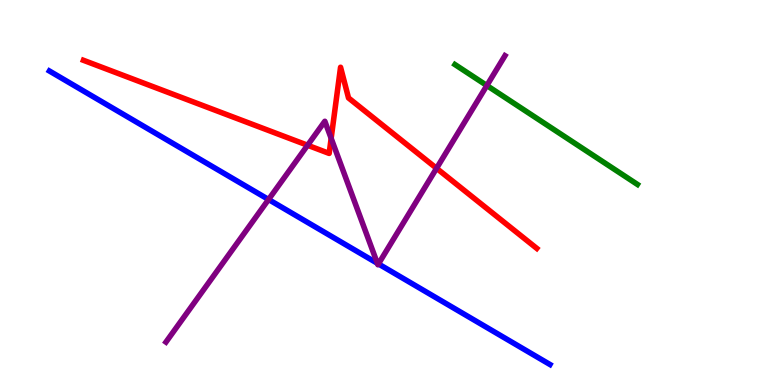[{'lines': ['blue', 'red'], 'intersections': []}, {'lines': ['green', 'red'], 'intersections': []}, {'lines': ['purple', 'red'], 'intersections': [{'x': 3.97, 'y': 6.23}, {'x': 4.27, 'y': 6.41}, {'x': 5.63, 'y': 5.63}]}, {'lines': ['blue', 'green'], 'intersections': []}, {'lines': ['blue', 'purple'], 'intersections': [{'x': 3.47, 'y': 4.82}, {'x': 4.87, 'y': 3.16}, {'x': 4.88, 'y': 3.14}]}, {'lines': ['green', 'purple'], 'intersections': [{'x': 6.28, 'y': 7.78}]}]